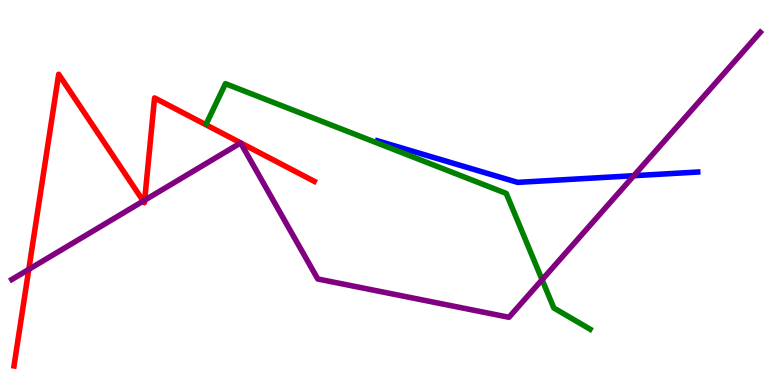[{'lines': ['blue', 'red'], 'intersections': []}, {'lines': ['green', 'red'], 'intersections': []}, {'lines': ['purple', 'red'], 'intersections': [{'x': 0.372, 'y': 3.0}, {'x': 1.85, 'y': 4.78}, {'x': 1.87, 'y': 4.8}]}, {'lines': ['blue', 'green'], 'intersections': []}, {'lines': ['blue', 'purple'], 'intersections': [{'x': 8.18, 'y': 5.44}]}, {'lines': ['green', 'purple'], 'intersections': [{'x': 6.99, 'y': 2.73}]}]